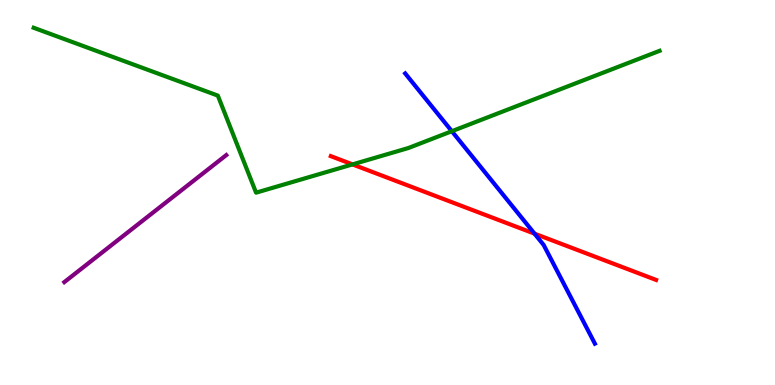[{'lines': ['blue', 'red'], 'intersections': [{'x': 6.9, 'y': 3.93}]}, {'lines': ['green', 'red'], 'intersections': [{'x': 4.55, 'y': 5.73}]}, {'lines': ['purple', 'red'], 'intersections': []}, {'lines': ['blue', 'green'], 'intersections': [{'x': 5.83, 'y': 6.59}]}, {'lines': ['blue', 'purple'], 'intersections': []}, {'lines': ['green', 'purple'], 'intersections': []}]